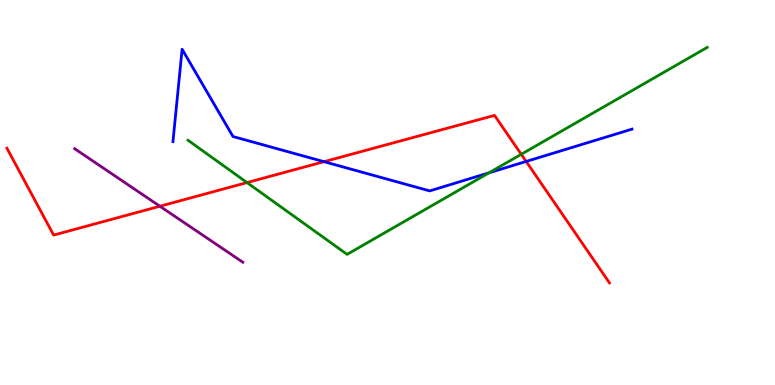[{'lines': ['blue', 'red'], 'intersections': [{'x': 4.18, 'y': 5.8}, {'x': 6.79, 'y': 5.81}]}, {'lines': ['green', 'red'], 'intersections': [{'x': 3.19, 'y': 5.26}, {'x': 6.73, 'y': 5.99}]}, {'lines': ['purple', 'red'], 'intersections': [{'x': 2.06, 'y': 4.64}]}, {'lines': ['blue', 'green'], 'intersections': [{'x': 6.31, 'y': 5.51}]}, {'lines': ['blue', 'purple'], 'intersections': []}, {'lines': ['green', 'purple'], 'intersections': []}]